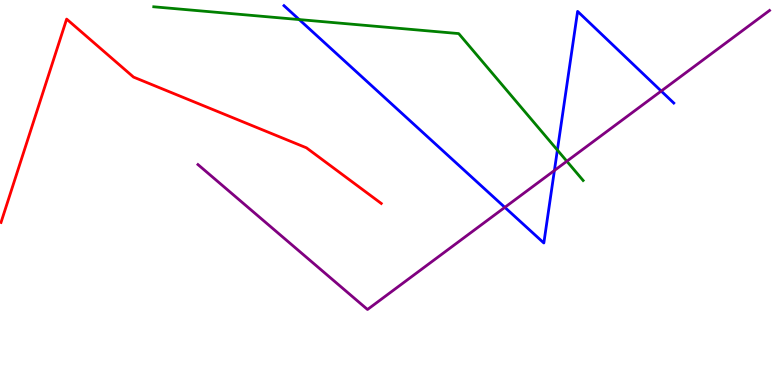[{'lines': ['blue', 'red'], 'intersections': []}, {'lines': ['green', 'red'], 'intersections': []}, {'lines': ['purple', 'red'], 'intersections': []}, {'lines': ['blue', 'green'], 'intersections': [{'x': 3.86, 'y': 9.49}, {'x': 7.19, 'y': 6.1}]}, {'lines': ['blue', 'purple'], 'intersections': [{'x': 6.51, 'y': 4.61}, {'x': 7.15, 'y': 5.57}, {'x': 8.53, 'y': 7.63}]}, {'lines': ['green', 'purple'], 'intersections': [{'x': 7.31, 'y': 5.81}]}]